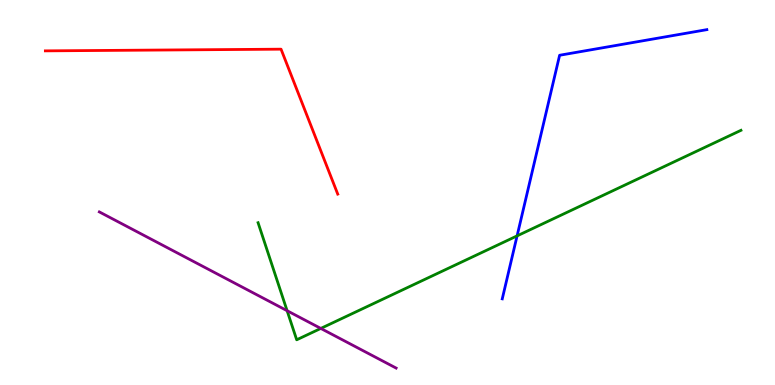[{'lines': ['blue', 'red'], 'intersections': []}, {'lines': ['green', 'red'], 'intersections': []}, {'lines': ['purple', 'red'], 'intersections': []}, {'lines': ['blue', 'green'], 'intersections': [{'x': 6.67, 'y': 3.87}]}, {'lines': ['blue', 'purple'], 'intersections': []}, {'lines': ['green', 'purple'], 'intersections': [{'x': 3.7, 'y': 1.93}, {'x': 4.14, 'y': 1.47}]}]